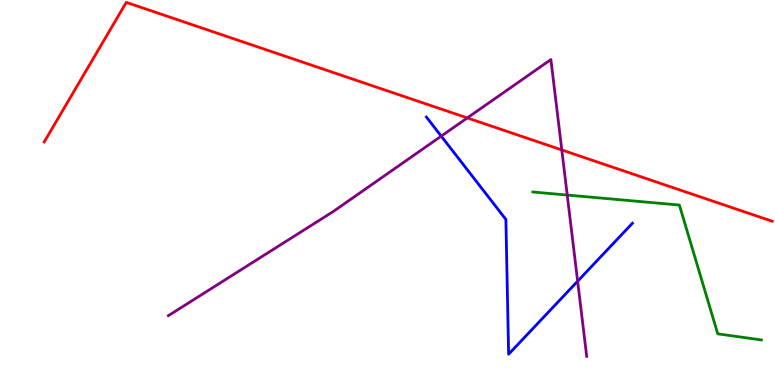[{'lines': ['blue', 'red'], 'intersections': []}, {'lines': ['green', 'red'], 'intersections': []}, {'lines': ['purple', 'red'], 'intersections': [{'x': 6.03, 'y': 6.94}, {'x': 7.25, 'y': 6.11}]}, {'lines': ['blue', 'green'], 'intersections': []}, {'lines': ['blue', 'purple'], 'intersections': [{'x': 5.69, 'y': 6.46}, {'x': 7.45, 'y': 2.7}]}, {'lines': ['green', 'purple'], 'intersections': [{'x': 7.32, 'y': 4.93}]}]